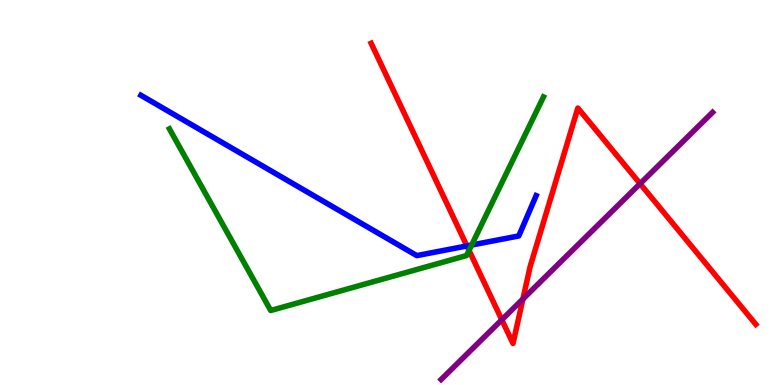[{'lines': ['blue', 'red'], 'intersections': [{'x': 6.02, 'y': 3.61}]}, {'lines': ['green', 'red'], 'intersections': [{'x': 6.05, 'y': 3.5}]}, {'lines': ['purple', 'red'], 'intersections': [{'x': 6.47, 'y': 1.69}, {'x': 6.75, 'y': 2.23}, {'x': 8.26, 'y': 5.23}]}, {'lines': ['blue', 'green'], 'intersections': [{'x': 6.09, 'y': 3.64}]}, {'lines': ['blue', 'purple'], 'intersections': []}, {'lines': ['green', 'purple'], 'intersections': []}]